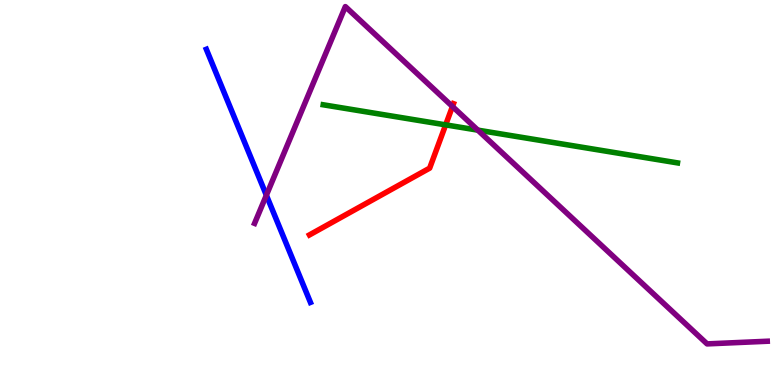[{'lines': ['blue', 'red'], 'intersections': []}, {'lines': ['green', 'red'], 'intersections': [{'x': 5.75, 'y': 6.76}]}, {'lines': ['purple', 'red'], 'intersections': [{'x': 5.84, 'y': 7.23}]}, {'lines': ['blue', 'green'], 'intersections': []}, {'lines': ['blue', 'purple'], 'intersections': [{'x': 3.44, 'y': 4.93}]}, {'lines': ['green', 'purple'], 'intersections': [{'x': 6.17, 'y': 6.62}]}]